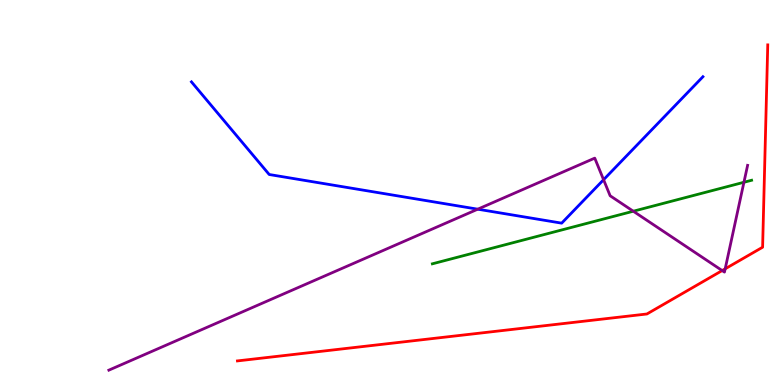[{'lines': ['blue', 'red'], 'intersections': []}, {'lines': ['green', 'red'], 'intersections': []}, {'lines': ['purple', 'red'], 'intersections': [{'x': 9.32, 'y': 2.97}, {'x': 9.36, 'y': 3.02}]}, {'lines': ['blue', 'green'], 'intersections': []}, {'lines': ['blue', 'purple'], 'intersections': [{'x': 6.16, 'y': 4.57}, {'x': 7.79, 'y': 5.33}]}, {'lines': ['green', 'purple'], 'intersections': [{'x': 8.17, 'y': 4.51}, {'x': 9.6, 'y': 5.27}]}]